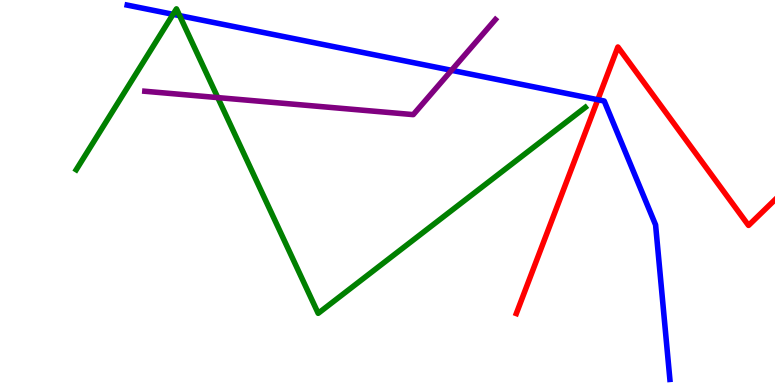[{'lines': ['blue', 'red'], 'intersections': [{'x': 7.71, 'y': 7.41}]}, {'lines': ['green', 'red'], 'intersections': []}, {'lines': ['purple', 'red'], 'intersections': []}, {'lines': ['blue', 'green'], 'intersections': [{'x': 2.23, 'y': 9.63}, {'x': 2.32, 'y': 9.59}]}, {'lines': ['blue', 'purple'], 'intersections': [{'x': 5.83, 'y': 8.17}]}, {'lines': ['green', 'purple'], 'intersections': [{'x': 2.81, 'y': 7.46}]}]